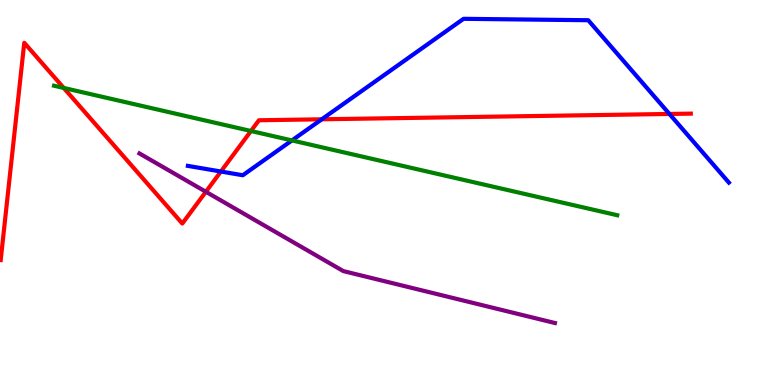[{'lines': ['blue', 'red'], 'intersections': [{'x': 2.85, 'y': 5.54}, {'x': 4.15, 'y': 6.9}, {'x': 8.64, 'y': 7.04}]}, {'lines': ['green', 'red'], 'intersections': [{'x': 0.823, 'y': 7.72}, {'x': 3.24, 'y': 6.6}]}, {'lines': ['purple', 'red'], 'intersections': [{'x': 2.66, 'y': 5.02}]}, {'lines': ['blue', 'green'], 'intersections': [{'x': 3.77, 'y': 6.35}]}, {'lines': ['blue', 'purple'], 'intersections': []}, {'lines': ['green', 'purple'], 'intersections': []}]